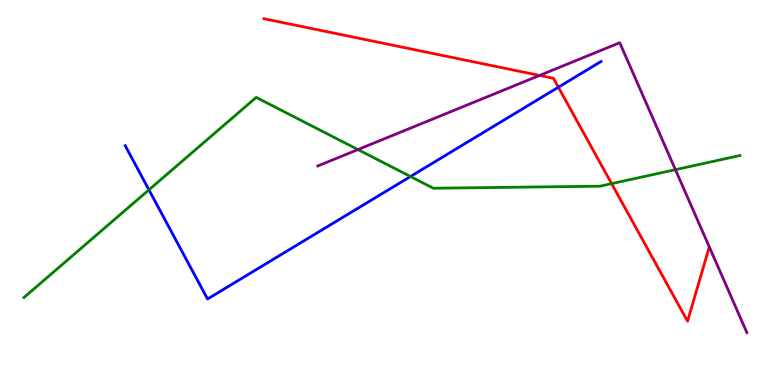[{'lines': ['blue', 'red'], 'intersections': [{'x': 7.2, 'y': 7.73}]}, {'lines': ['green', 'red'], 'intersections': [{'x': 7.89, 'y': 5.23}]}, {'lines': ['purple', 'red'], 'intersections': [{'x': 6.96, 'y': 8.04}]}, {'lines': ['blue', 'green'], 'intersections': [{'x': 1.92, 'y': 5.07}, {'x': 5.3, 'y': 5.42}]}, {'lines': ['blue', 'purple'], 'intersections': []}, {'lines': ['green', 'purple'], 'intersections': [{'x': 4.62, 'y': 6.12}, {'x': 8.72, 'y': 5.59}]}]